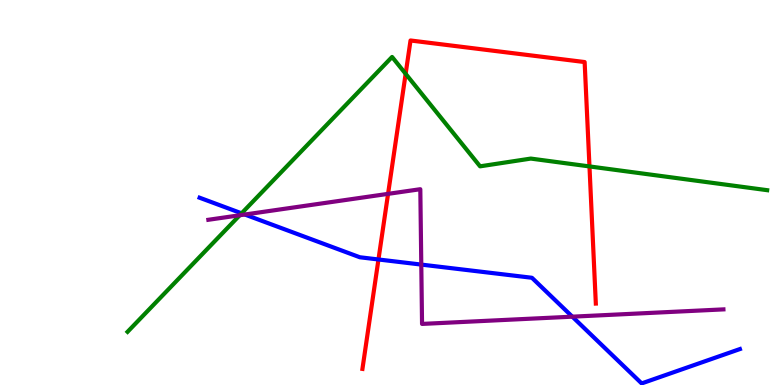[{'lines': ['blue', 'red'], 'intersections': [{'x': 4.88, 'y': 3.26}]}, {'lines': ['green', 'red'], 'intersections': [{'x': 5.23, 'y': 8.08}, {'x': 7.61, 'y': 5.68}]}, {'lines': ['purple', 'red'], 'intersections': [{'x': 5.01, 'y': 4.96}]}, {'lines': ['blue', 'green'], 'intersections': [{'x': 3.12, 'y': 4.46}]}, {'lines': ['blue', 'purple'], 'intersections': [{'x': 3.16, 'y': 4.43}, {'x': 5.44, 'y': 3.13}, {'x': 7.38, 'y': 1.77}]}, {'lines': ['green', 'purple'], 'intersections': [{'x': 3.09, 'y': 4.41}]}]